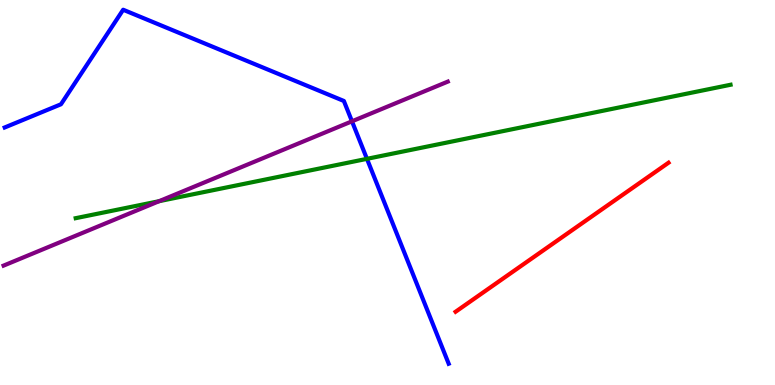[{'lines': ['blue', 'red'], 'intersections': []}, {'lines': ['green', 'red'], 'intersections': []}, {'lines': ['purple', 'red'], 'intersections': []}, {'lines': ['blue', 'green'], 'intersections': [{'x': 4.73, 'y': 5.87}]}, {'lines': ['blue', 'purple'], 'intersections': [{'x': 4.54, 'y': 6.85}]}, {'lines': ['green', 'purple'], 'intersections': [{'x': 2.05, 'y': 4.77}]}]